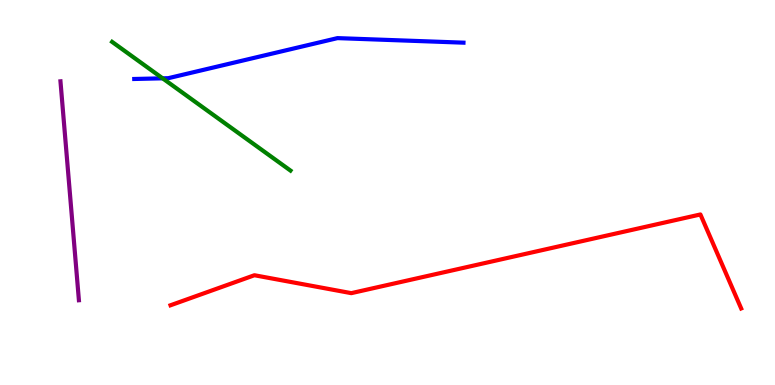[{'lines': ['blue', 'red'], 'intersections': []}, {'lines': ['green', 'red'], 'intersections': []}, {'lines': ['purple', 'red'], 'intersections': []}, {'lines': ['blue', 'green'], 'intersections': [{'x': 2.1, 'y': 7.97}]}, {'lines': ['blue', 'purple'], 'intersections': []}, {'lines': ['green', 'purple'], 'intersections': []}]